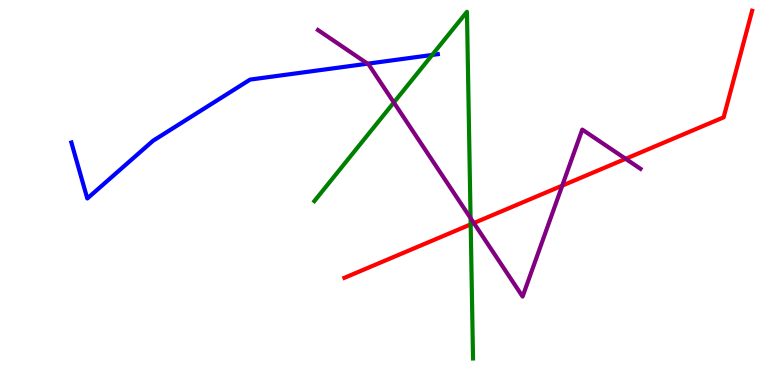[{'lines': ['blue', 'red'], 'intersections': []}, {'lines': ['green', 'red'], 'intersections': [{'x': 6.07, 'y': 4.17}]}, {'lines': ['purple', 'red'], 'intersections': [{'x': 6.11, 'y': 4.21}, {'x': 7.25, 'y': 5.18}, {'x': 8.07, 'y': 5.88}]}, {'lines': ['blue', 'green'], 'intersections': [{'x': 5.58, 'y': 8.57}]}, {'lines': ['blue', 'purple'], 'intersections': [{'x': 4.74, 'y': 8.35}]}, {'lines': ['green', 'purple'], 'intersections': [{'x': 5.08, 'y': 7.34}, {'x': 6.07, 'y': 4.33}]}]